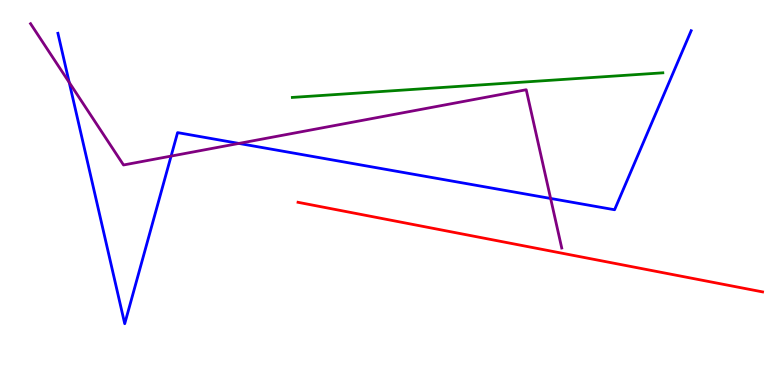[{'lines': ['blue', 'red'], 'intersections': []}, {'lines': ['green', 'red'], 'intersections': []}, {'lines': ['purple', 'red'], 'intersections': []}, {'lines': ['blue', 'green'], 'intersections': []}, {'lines': ['blue', 'purple'], 'intersections': [{'x': 0.893, 'y': 7.86}, {'x': 2.21, 'y': 5.95}, {'x': 3.08, 'y': 6.27}, {'x': 7.1, 'y': 4.85}]}, {'lines': ['green', 'purple'], 'intersections': []}]